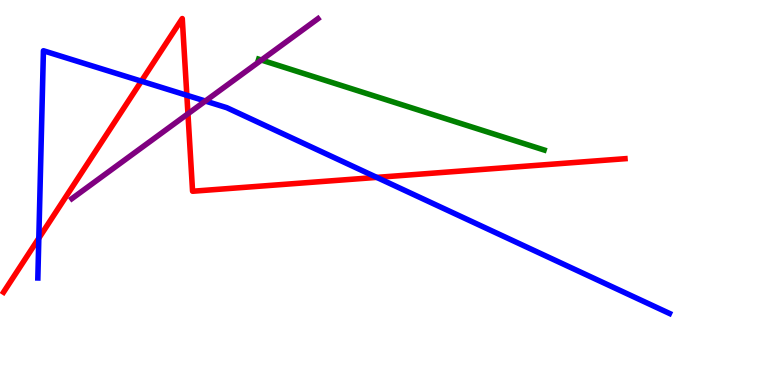[{'lines': ['blue', 'red'], 'intersections': [{'x': 0.501, 'y': 3.81}, {'x': 1.82, 'y': 7.89}, {'x': 2.41, 'y': 7.52}, {'x': 4.86, 'y': 5.39}]}, {'lines': ['green', 'red'], 'intersections': []}, {'lines': ['purple', 'red'], 'intersections': [{'x': 2.43, 'y': 7.04}]}, {'lines': ['blue', 'green'], 'intersections': []}, {'lines': ['blue', 'purple'], 'intersections': [{'x': 2.65, 'y': 7.38}]}, {'lines': ['green', 'purple'], 'intersections': [{'x': 3.37, 'y': 8.44}]}]